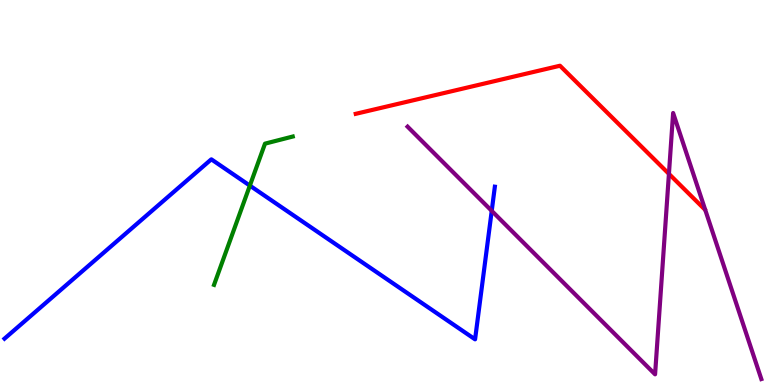[{'lines': ['blue', 'red'], 'intersections': []}, {'lines': ['green', 'red'], 'intersections': []}, {'lines': ['purple', 'red'], 'intersections': [{'x': 8.63, 'y': 5.48}]}, {'lines': ['blue', 'green'], 'intersections': [{'x': 3.22, 'y': 5.18}]}, {'lines': ['blue', 'purple'], 'intersections': [{'x': 6.34, 'y': 4.52}]}, {'lines': ['green', 'purple'], 'intersections': []}]